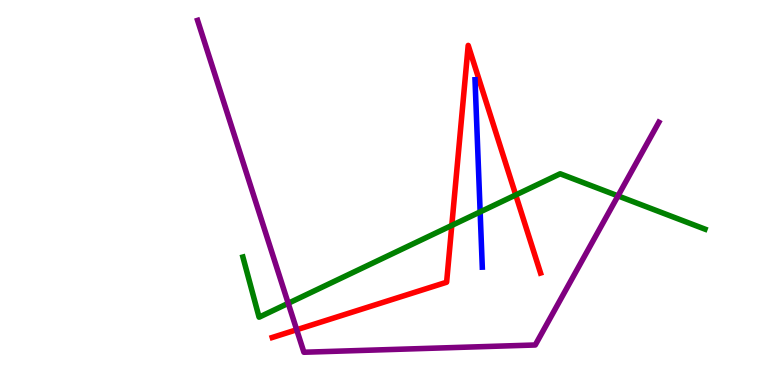[{'lines': ['blue', 'red'], 'intersections': []}, {'lines': ['green', 'red'], 'intersections': [{'x': 5.83, 'y': 4.15}, {'x': 6.65, 'y': 4.94}]}, {'lines': ['purple', 'red'], 'intersections': [{'x': 3.83, 'y': 1.44}]}, {'lines': ['blue', 'green'], 'intersections': [{'x': 6.2, 'y': 4.5}]}, {'lines': ['blue', 'purple'], 'intersections': []}, {'lines': ['green', 'purple'], 'intersections': [{'x': 3.72, 'y': 2.12}, {'x': 7.97, 'y': 4.91}]}]